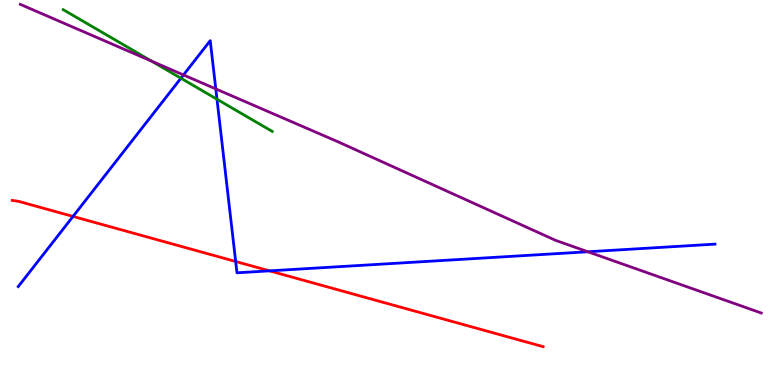[{'lines': ['blue', 'red'], 'intersections': [{'x': 0.942, 'y': 4.38}, {'x': 3.04, 'y': 3.21}, {'x': 3.48, 'y': 2.96}]}, {'lines': ['green', 'red'], 'intersections': []}, {'lines': ['purple', 'red'], 'intersections': []}, {'lines': ['blue', 'green'], 'intersections': [{'x': 2.33, 'y': 7.97}, {'x': 2.8, 'y': 7.42}]}, {'lines': ['blue', 'purple'], 'intersections': [{'x': 2.37, 'y': 8.05}, {'x': 2.78, 'y': 7.69}, {'x': 7.59, 'y': 3.46}]}, {'lines': ['green', 'purple'], 'intersections': [{'x': 1.96, 'y': 8.41}]}]